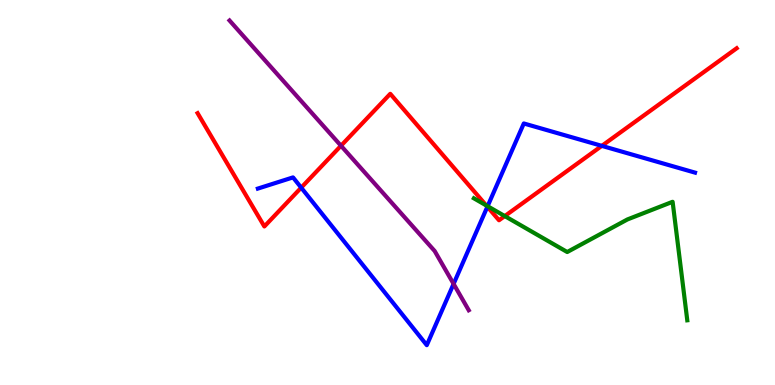[{'lines': ['blue', 'red'], 'intersections': [{'x': 3.89, 'y': 5.13}, {'x': 6.29, 'y': 4.63}, {'x': 7.77, 'y': 6.21}]}, {'lines': ['green', 'red'], 'intersections': [{'x': 6.27, 'y': 4.66}, {'x': 6.51, 'y': 4.39}]}, {'lines': ['purple', 'red'], 'intersections': [{'x': 4.4, 'y': 6.21}]}, {'lines': ['blue', 'green'], 'intersections': [{'x': 6.29, 'y': 4.64}]}, {'lines': ['blue', 'purple'], 'intersections': [{'x': 5.85, 'y': 2.63}]}, {'lines': ['green', 'purple'], 'intersections': []}]